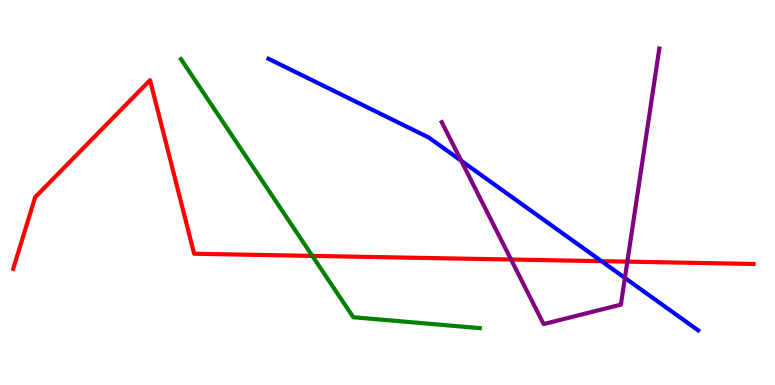[{'lines': ['blue', 'red'], 'intersections': [{'x': 7.76, 'y': 3.22}]}, {'lines': ['green', 'red'], 'intersections': [{'x': 4.03, 'y': 3.35}]}, {'lines': ['purple', 'red'], 'intersections': [{'x': 6.59, 'y': 3.26}, {'x': 8.09, 'y': 3.2}]}, {'lines': ['blue', 'green'], 'intersections': []}, {'lines': ['blue', 'purple'], 'intersections': [{'x': 5.95, 'y': 5.82}, {'x': 8.06, 'y': 2.78}]}, {'lines': ['green', 'purple'], 'intersections': []}]